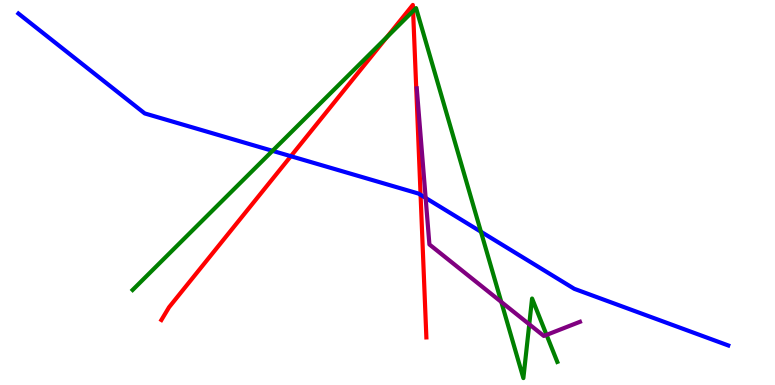[{'lines': ['blue', 'red'], 'intersections': [{'x': 3.75, 'y': 5.94}, {'x': 5.43, 'y': 4.94}]}, {'lines': ['green', 'red'], 'intersections': [{'x': 4.99, 'y': 9.04}, {'x': 5.33, 'y': 9.71}]}, {'lines': ['purple', 'red'], 'intersections': []}, {'lines': ['blue', 'green'], 'intersections': [{'x': 3.52, 'y': 6.08}, {'x': 6.21, 'y': 3.98}]}, {'lines': ['blue', 'purple'], 'intersections': [{'x': 5.49, 'y': 4.86}]}, {'lines': ['green', 'purple'], 'intersections': [{'x': 6.47, 'y': 2.16}, {'x': 6.83, 'y': 1.58}, {'x': 7.05, 'y': 1.3}]}]